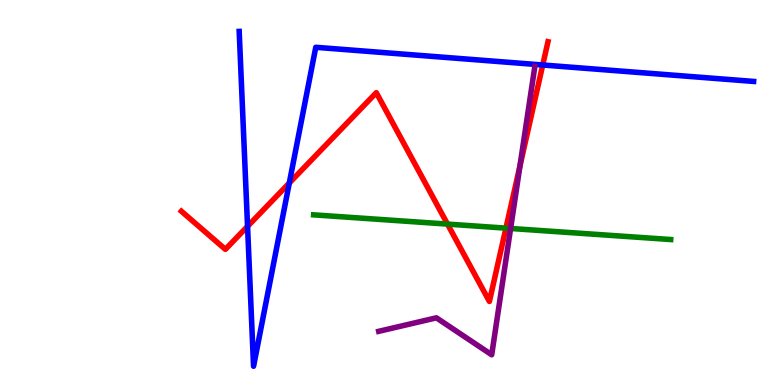[{'lines': ['blue', 'red'], 'intersections': [{'x': 3.19, 'y': 4.12}, {'x': 3.73, 'y': 5.25}, {'x': 7.0, 'y': 8.31}]}, {'lines': ['green', 'red'], 'intersections': [{'x': 5.77, 'y': 4.18}, {'x': 6.53, 'y': 4.07}]}, {'lines': ['purple', 'red'], 'intersections': [{'x': 6.71, 'y': 5.69}]}, {'lines': ['blue', 'green'], 'intersections': []}, {'lines': ['blue', 'purple'], 'intersections': []}, {'lines': ['green', 'purple'], 'intersections': [{'x': 6.59, 'y': 4.07}]}]